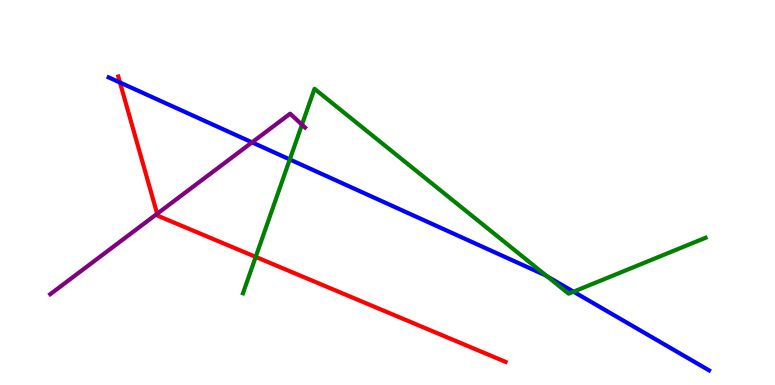[{'lines': ['blue', 'red'], 'intersections': [{'x': 1.55, 'y': 7.86}]}, {'lines': ['green', 'red'], 'intersections': [{'x': 3.3, 'y': 3.33}]}, {'lines': ['purple', 'red'], 'intersections': [{'x': 2.03, 'y': 4.45}]}, {'lines': ['blue', 'green'], 'intersections': [{'x': 3.74, 'y': 5.86}, {'x': 7.06, 'y': 2.82}, {'x': 7.4, 'y': 2.42}]}, {'lines': ['blue', 'purple'], 'intersections': [{'x': 3.25, 'y': 6.3}]}, {'lines': ['green', 'purple'], 'intersections': [{'x': 3.9, 'y': 6.76}]}]